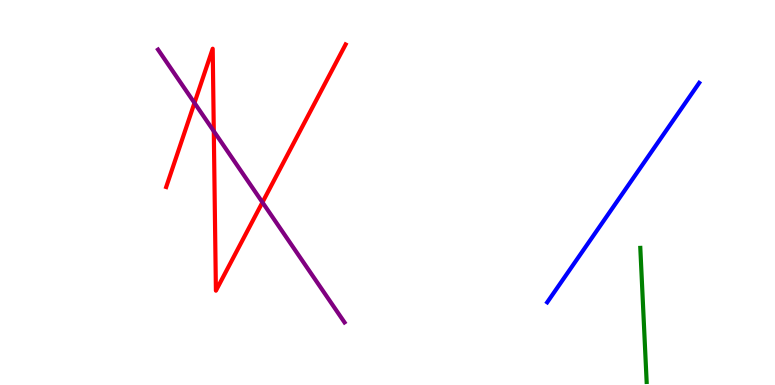[{'lines': ['blue', 'red'], 'intersections': []}, {'lines': ['green', 'red'], 'intersections': []}, {'lines': ['purple', 'red'], 'intersections': [{'x': 2.51, 'y': 7.33}, {'x': 2.76, 'y': 6.59}, {'x': 3.39, 'y': 4.74}]}, {'lines': ['blue', 'green'], 'intersections': []}, {'lines': ['blue', 'purple'], 'intersections': []}, {'lines': ['green', 'purple'], 'intersections': []}]